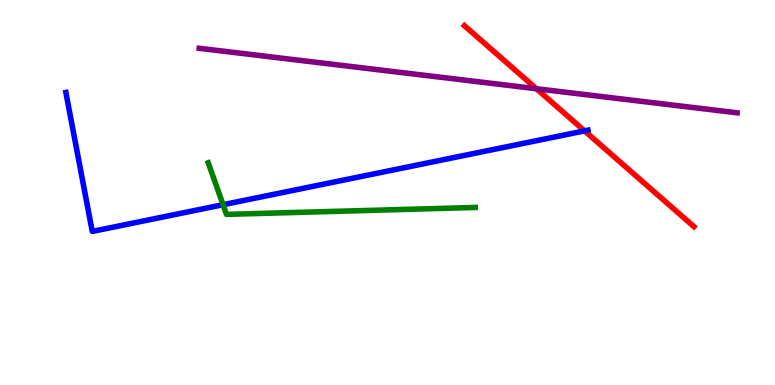[{'lines': ['blue', 'red'], 'intersections': [{'x': 7.54, 'y': 6.6}]}, {'lines': ['green', 'red'], 'intersections': []}, {'lines': ['purple', 'red'], 'intersections': [{'x': 6.92, 'y': 7.7}]}, {'lines': ['blue', 'green'], 'intersections': [{'x': 2.88, 'y': 4.68}]}, {'lines': ['blue', 'purple'], 'intersections': []}, {'lines': ['green', 'purple'], 'intersections': []}]